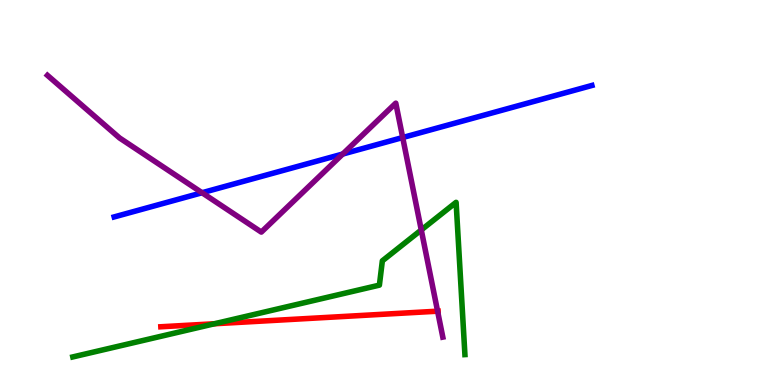[{'lines': ['blue', 'red'], 'intersections': []}, {'lines': ['green', 'red'], 'intersections': [{'x': 2.77, 'y': 1.59}]}, {'lines': ['purple', 'red'], 'intersections': [{'x': 5.65, 'y': 1.92}]}, {'lines': ['blue', 'green'], 'intersections': []}, {'lines': ['blue', 'purple'], 'intersections': [{'x': 2.61, 'y': 4.99}, {'x': 4.42, 'y': 6.0}, {'x': 5.2, 'y': 6.43}]}, {'lines': ['green', 'purple'], 'intersections': [{'x': 5.44, 'y': 4.03}]}]